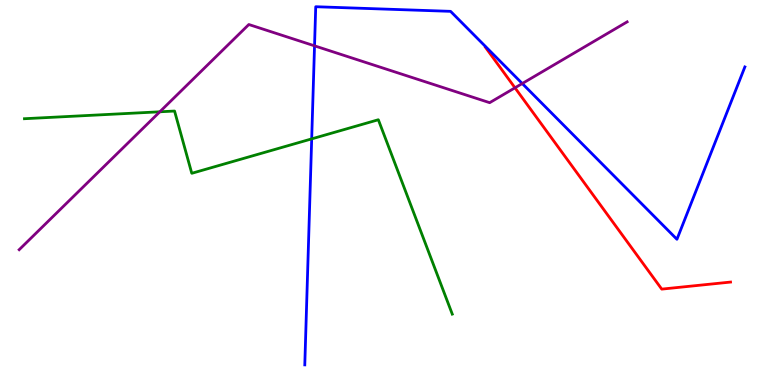[{'lines': ['blue', 'red'], 'intersections': []}, {'lines': ['green', 'red'], 'intersections': []}, {'lines': ['purple', 'red'], 'intersections': [{'x': 6.64, 'y': 7.72}]}, {'lines': ['blue', 'green'], 'intersections': [{'x': 4.02, 'y': 6.39}]}, {'lines': ['blue', 'purple'], 'intersections': [{'x': 4.06, 'y': 8.81}, {'x': 6.74, 'y': 7.83}]}, {'lines': ['green', 'purple'], 'intersections': [{'x': 2.06, 'y': 7.1}]}]